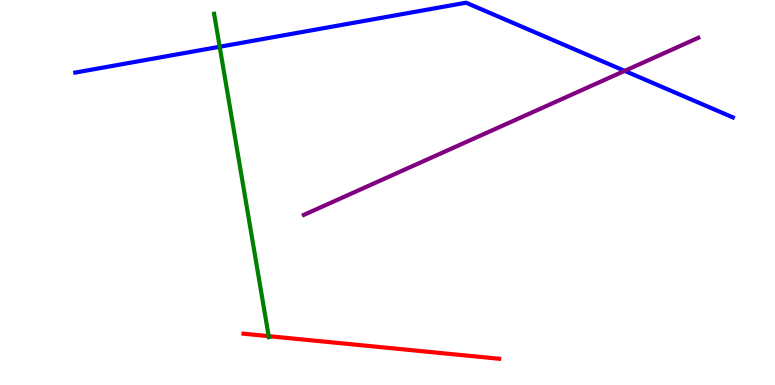[{'lines': ['blue', 'red'], 'intersections': []}, {'lines': ['green', 'red'], 'intersections': [{'x': 3.47, 'y': 1.27}]}, {'lines': ['purple', 'red'], 'intersections': []}, {'lines': ['blue', 'green'], 'intersections': [{'x': 2.83, 'y': 8.79}]}, {'lines': ['blue', 'purple'], 'intersections': [{'x': 8.06, 'y': 8.16}]}, {'lines': ['green', 'purple'], 'intersections': []}]